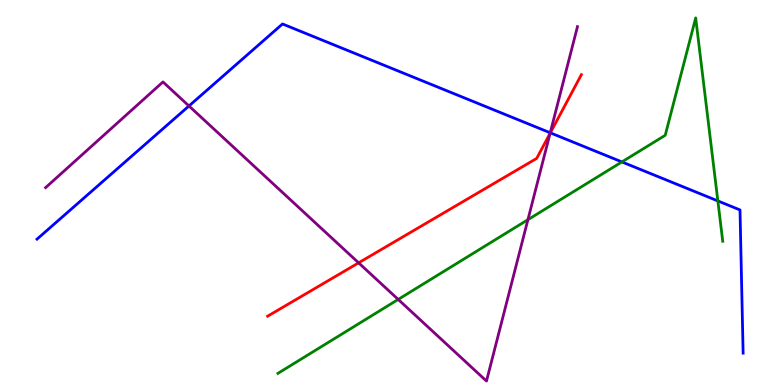[{'lines': ['blue', 'red'], 'intersections': [{'x': 7.1, 'y': 6.55}]}, {'lines': ['green', 'red'], 'intersections': []}, {'lines': ['purple', 'red'], 'intersections': [{'x': 4.63, 'y': 3.17}, {'x': 7.1, 'y': 6.54}]}, {'lines': ['blue', 'green'], 'intersections': [{'x': 8.02, 'y': 5.79}, {'x': 9.26, 'y': 4.78}]}, {'lines': ['blue', 'purple'], 'intersections': [{'x': 2.44, 'y': 7.25}, {'x': 7.1, 'y': 6.55}]}, {'lines': ['green', 'purple'], 'intersections': [{'x': 5.14, 'y': 2.22}, {'x': 6.81, 'y': 4.29}]}]